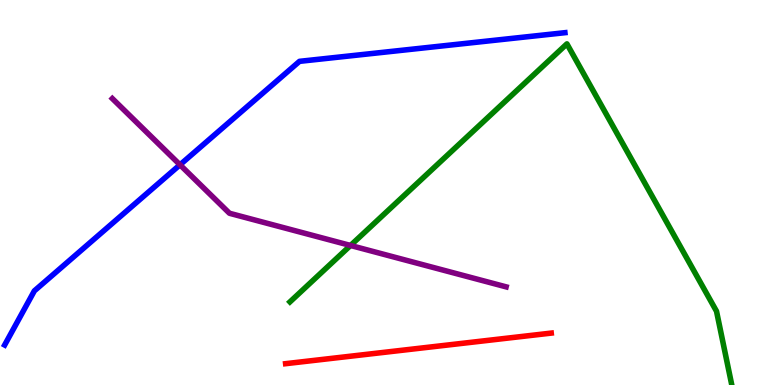[{'lines': ['blue', 'red'], 'intersections': []}, {'lines': ['green', 'red'], 'intersections': []}, {'lines': ['purple', 'red'], 'intersections': []}, {'lines': ['blue', 'green'], 'intersections': []}, {'lines': ['blue', 'purple'], 'intersections': [{'x': 2.32, 'y': 5.72}]}, {'lines': ['green', 'purple'], 'intersections': [{'x': 4.52, 'y': 3.62}]}]